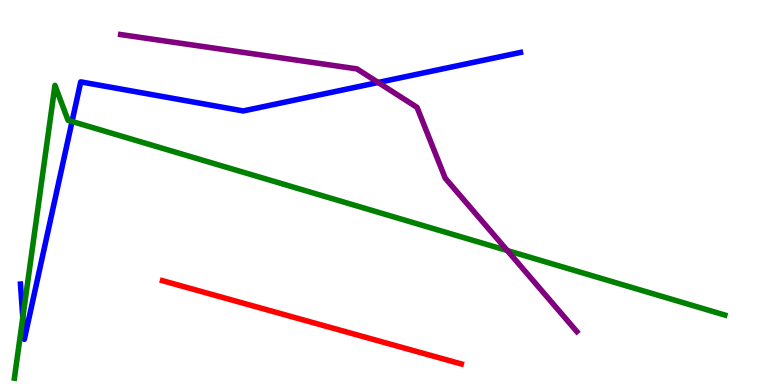[{'lines': ['blue', 'red'], 'intersections': []}, {'lines': ['green', 'red'], 'intersections': []}, {'lines': ['purple', 'red'], 'intersections': []}, {'lines': ['blue', 'green'], 'intersections': [{'x': 0.294, 'y': 1.75}, {'x': 0.93, 'y': 6.84}]}, {'lines': ['blue', 'purple'], 'intersections': [{'x': 4.88, 'y': 7.86}]}, {'lines': ['green', 'purple'], 'intersections': [{'x': 6.55, 'y': 3.49}]}]